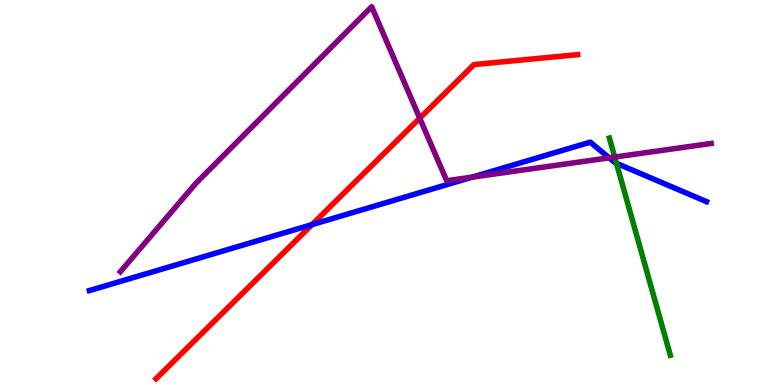[{'lines': ['blue', 'red'], 'intersections': [{'x': 4.03, 'y': 4.17}]}, {'lines': ['green', 'red'], 'intersections': []}, {'lines': ['purple', 'red'], 'intersections': [{'x': 5.42, 'y': 6.93}]}, {'lines': ['blue', 'green'], 'intersections': [{'x': 7.95, 'y': 5.76}]}, {'lines': ['blue', 'purple'], 'intersections': [{'x': 6.09, 'y': 5.4}, {'x': 7.86, 'y': 5.9}]}, {'lines': ['green', 'purple'], 'intersections': [{'x': 7.93, 'y': 5.92}]}]